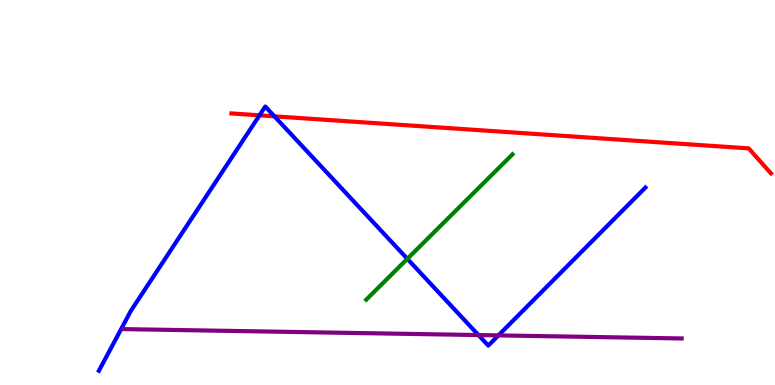[{'lines': ['blue', 'red'], 'intersections': [{'x': 3.35, 'y': 7.0}, {'x': 3.54, 'y': 6.98}]}, {'lines': ['green', 'red'], 'intersections': []}, {'lines': ['purple', 'red'], 'intersections': []}, {'lines': ['blue', 'green'], 'intersections': [{'x': 5.26, 'y': 3.28}]}, {'lines': ['blue', 'purple'], 'intersections': [{'x': 6.17, 'y': 1.3}, {'x': 6.43, 'y': 1.29}]}, {'lines': ['green', 'purple'], 'intersections': []}]